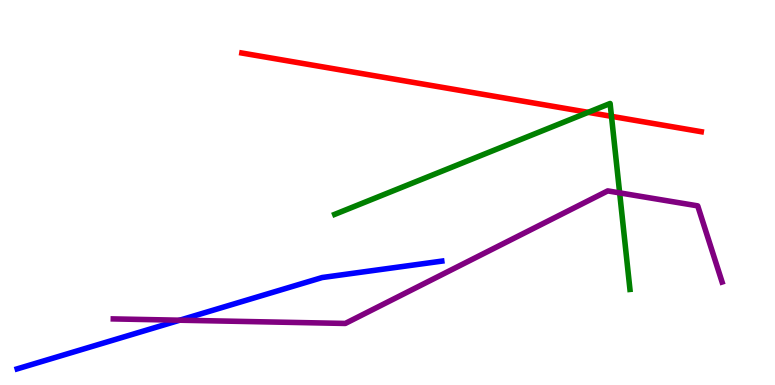[{'lines': ['blue', 'red'], 'intersections': []}, {'lines': ['green', 'red'], 'intersections': [{'x': 7.59, 'y': 7.08}, {'x': 7.89, 'y': 6.98}]}, {'lines': ['purple', 'red'], 'intersections': []}, {'lines': ['blue', 'green'], 'intersections': []}, {'lines': ['blue', 'purple'], 'intersections': [{'x': 2.32, 'y': 1.68}]}, {'lines': ['green', 'purple'], 'intersections': [{'x': 8.0, 'y': 4.99}]}]